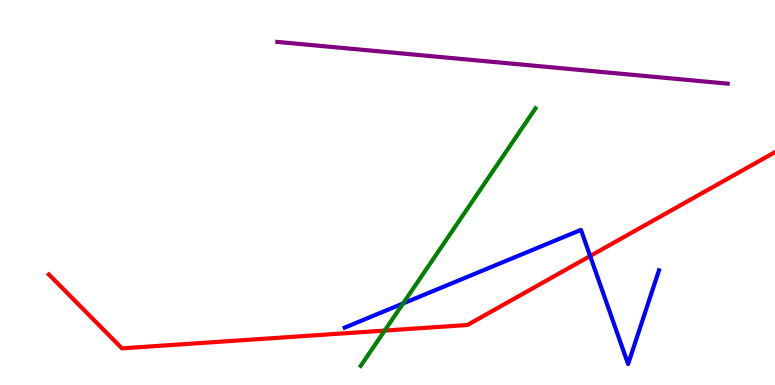[{'lines': ['blue', 'red'], 'intersections': [{'x': 7.61, 'y': 3.35}]}, {'lines': ['green', 'red'], 'intersections': [{'x': 4.96, 'y': 1.41}]}, {'lines': ['purple', 'red'], 'intersections': []}, {'lines': ['blue', 'green'], 'intersections': [{'x': 5.2, 'y': 2.12}]}, {'lines': ['blue', 'purple'], 'intersections': []}, {'lines': ['green', 'purple'], 'intersections': []}]